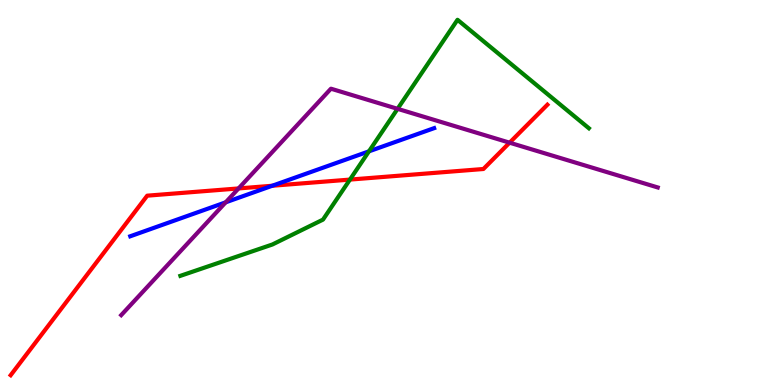[{'lines': ['blue', 'red'], 'intersections': [{'x': 3.51, 'y': 5.18}]}, {'lines': ['green', 'red'], 'intersections': [{'x': 4.52, 'y': 5.34}]}, {'lines': ['purple', 'red'], 'intersections': [{'x': 3.08, 'y': 5.11}, {'x': 6.58, 'y': 6.29}]}, {'lines': ['blue', 'green'], 'intersections': [{'x': 4.76, 'y': 6.07}]}, {'lines': ['blue', 'purple'], 'intersections': [{'x': 2.91, 'y': 4.75}]}, {'lines': ['green', 'purple'], 'intersections': [{'x': 5.13, 'y': 7.17}]}]